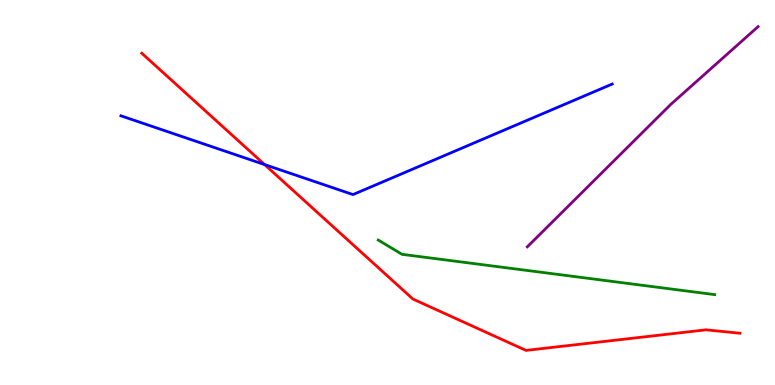[{'lines': ['blue', 'red'], 'intersections': [{'x': 3.41, 'y': 5.73}]}, {'lines': ['green', 'red'], 'intersections': []}, {'lines': ['purple', 'red'], 'intersections': []}, {'lines': ['blue', 'green'], 'intersections': []}, {'lines': ['blue', 'purple'], 'intersections': []}, {'lines': ['green', 'purple'], 'intersections': []}]